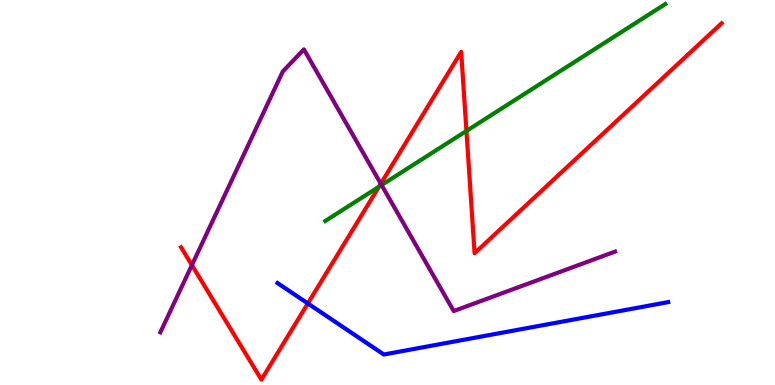[{'lines': ['blue', 'red'], 'intersections': [{'x': 3.97, 'y': 2.12}]}, {'lines': ['green', 'red'], 'intersections': [{'x': 4.89, 'y': 5.15}, {'x': 6.02, 'y': 6.6}]}, {'lines': ['purple', 'red'], 'intersections': [{'x': 2.48, 'y': 3.11}, {'x': 4.91, 'y': 5.23}]}, {'lines': ['blue', 'green'], 'intersections': []}, {'lines': ['blue', 'purple'], 'intersections': []}, {'lines': ['green', 'purple'], 'intersections': [{'x': 4.92, 'y': 5.19}]}]